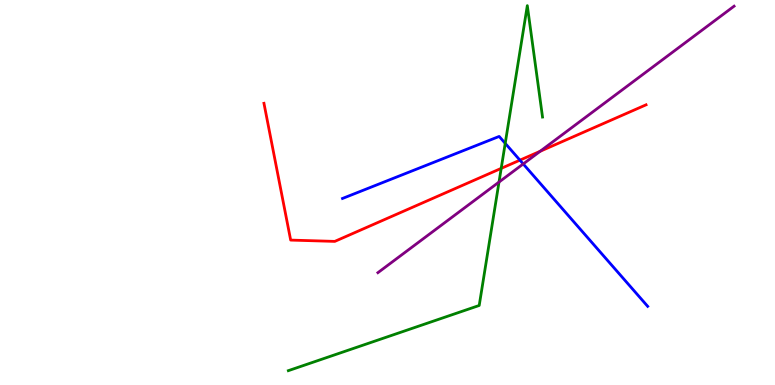[{'lines': ['blue', 'red'], 'intersections': [{'x': 6.71, 'y': 5.84}]}, {'lines': ['green', 'red'], 'intersections': [{'x': 6.47, 'y': 5.63}]}, {'lines': ['purple', 'red'], 'intersections': [{'x': 6.97, 'y': 6.07}]}, {'lines': ['blue', 'green'], 'intersections': [{'x': 6.52, 'y': 6.28}]}, {'lines': ['blue', 'purple'], 'intersections': [{'x': 6.75, 'y': 5.74}]}, {'lines': ['green', 'purple'], 'intersections': [{'x': 6.44, 'y': 5.27}]}]